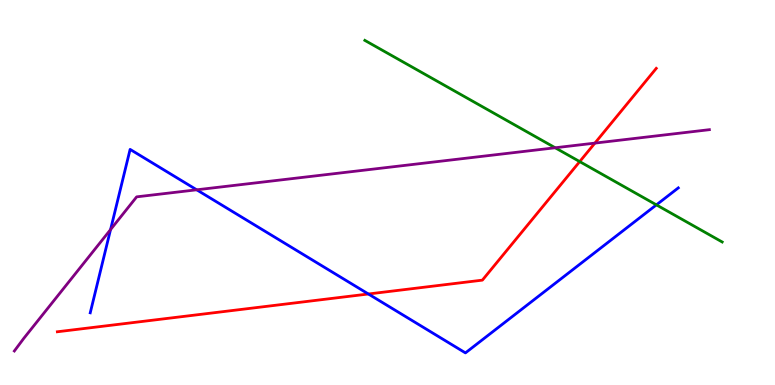[{'lines': ['blue', 'red'], 'intersections': [{'x': 4.75, 'y': 2.36}]}, {'lines': ['green', 'red'], 'intersections': [{'x': 7.48, 'y': 5.8}]}, {'lines': ['purple', 'red'], 'intersections': [{'x': 7.68, 'y': 6.28}]}, {'lines': ['blue', 'green'], 'intersections': [{'x': 8.47, 'y': 4.68}]}, {'lines': ['blue', 'purple'], 'intersections': [{'x': 1.43, 'y': 4.04}, {'x': 2.54, 'y': 5.07}]}, {'lines': ['green', 'purple'], 'intersections': [{'x': 7.16, 'y': 6.16}]}]